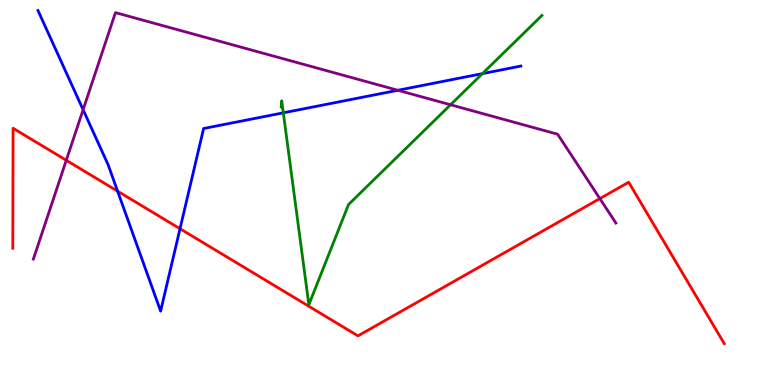[{'lines': ['blue', 'red'], 'intersections': [{'x': 1.52, 'y': 5.03}, {'x': 2.32, 'y': 4.06}]}, {'lines': ['green', 'red'], 'intersections': []}, {'lines': ['purple', 'red'], 'intersections': [{'x': 0.855, 'y': 5.84}, {'x': 7.74, 'y': 4.84}]}, {'lines': ['blue', 'green'], 'intersections': [{'x': 3.66, 'y': 7.07}, {'x': 6.22, 'y': 8.09}]}, {'lines': ['blue', 'purple'], 'intersections': [{'x': 1.07, 'y': 7.15}, {'x': 5.13, 'y': 7.66}]}, {'lines': ['green', 'purple'], 'intersections': [{'x': 5.81, 'y': 7.28}]}]